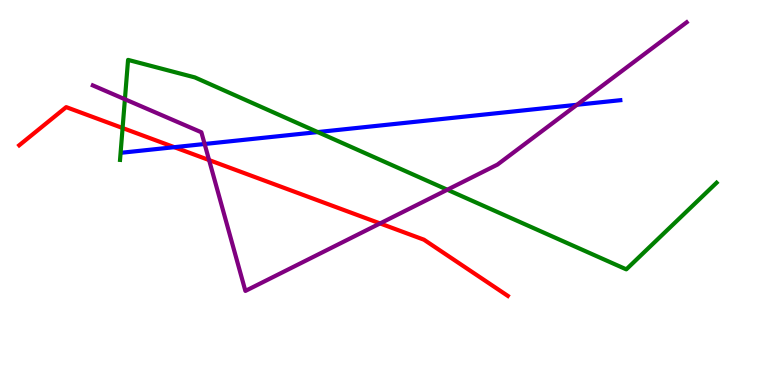[{'lines': ['blue', 'red'], 'intersections': [{'x': 2.25, 'y': 6.18}]}, {'lines': ['green', 'red'], 'intersections': [{'x': 1.58, 'y': 6.67}]}, {'lines': ['purple', 'red'], 'intersections': [{'x': 2.7, 'y': 5.84}, {'x': 4.9, 'y': 4.2}]}, {'lines': ['blue', 'green'], 'intersections': [{'x': 4.1, 'y': 6.57}]}, {'lines': ['blue', 'purple'], 'intersections': [{'x': 2.64, 'y': 6.26}, {'x': 7.45, 'y': 7.28}]}, {'lines': ['green', 'purple'], 'intersections': [{'x': 1.61, 'y': 7.42}, {'x': 5.77, 'y': 5.07}]}]